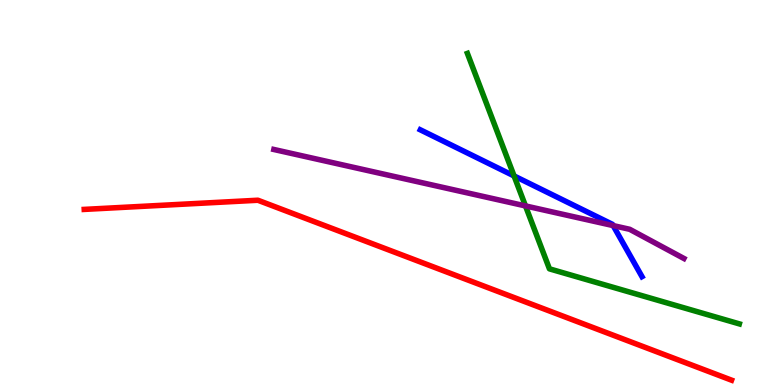[{'lines': ['blue', 'red'], 'intersections': []}, {'lines': ['green', 'red'], 'intersections': []}, {'lines': ['purple', 'red'], 'intersections': []}, {'lines': ['blue', 'green'], 'intersections': [{'x': 6.63, 'y': 5.43}]}, {'lines': ['blue', 'purple'], 'intersections': [{'x': 7.91, 'y': 4.14}]}, {'lines': ['green', 'purple'], 'intersections': [{'x': 6.78, 'y': 4.65}]}]